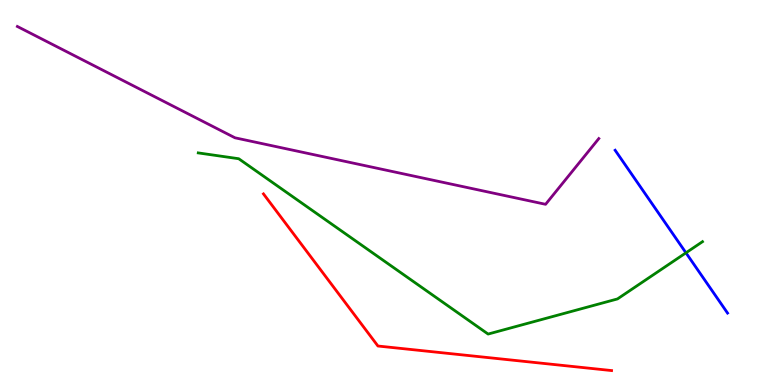[{'lines': ['blue', 'red'], 'intersections': []}, {'lines': ['green', 'red'], 'intersections': []}, {'lines': ['purple', 'red'], 'intersections': []}, {'lines': ['blue', 'green'], 'intersections': [{'x': 8.85, 'y': 3.43}]}, {'lines': ['blue', 'purple'], 'intersections': []}, {'lines': ['green', 'purple'], 'intersections': []}]